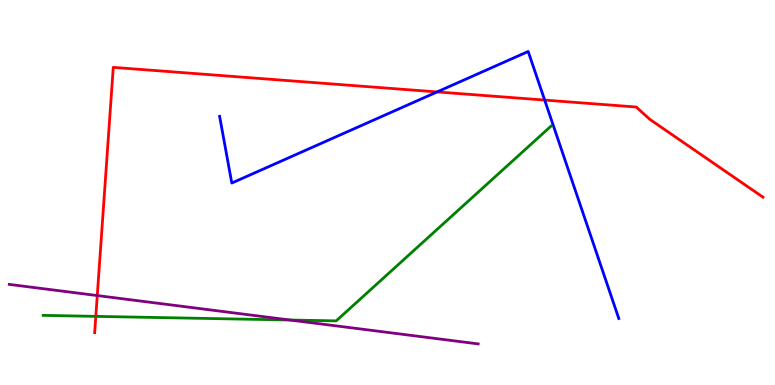[{'lines': ['blue', 'red'], 'intersections': [{'x': 5.64, 'y': 7.61}, {'x': 7.03, 'y': 7.4}]}, {'lines': ['green', 'red'], 'intersections': [{'x': 1.24, 'y': 1.78}]}, {'lines': ['purple', 'red'], 'intersections': [{'x': 1.26, 'y': 2.32}]}, {'lines': ['blue', 'green'], 'intersections': []}, {'lines': ['blue', 'purple'], 'intersections': []}, {'lines': ['green', 'purple'], 'intersections': [{'x': 3.74, 'y': 1.69}]}]